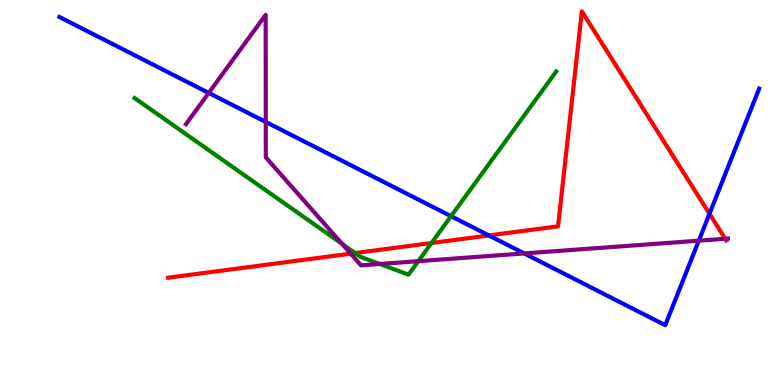[{'lines': ['blue', 'red'], 'intersections': [{'x': 6.31, 'y': 3.88}, {'x': 9.15, 'y': 4.45}]}, {'lines': ['green', 'red'], 'intersections': [{'x': 4.58, 'y': 3.43}, {'x': 5.57, 'y': 3.69}]}, {'lines': ['purple', 'red'], 'intersections': [{'x': 4.53, 'y': 3.41}, {'x': 9.36, 'y': 3.8}]}, {'lines': ['blue', 'green'], 'intersections': [{'x': 5.82, 'y': 4.38}]}, {'lines': ['blue', 'purple'], 'intersections': [{'x': 2.69, 'y': 7.59}, {'x': 3.43, 'y': 6.83}, {'x': 6.76, 'y': 3.42}, {'x': 9.02, 'y': 3.75}]}, {'lines': ['green', 'purple'], 'intersections': [{'x': 4.41, 'y': 3.67}, {'x': 4.9, 'y': 3.14}, {'x': 5.4, 'y': 3.22}]}]